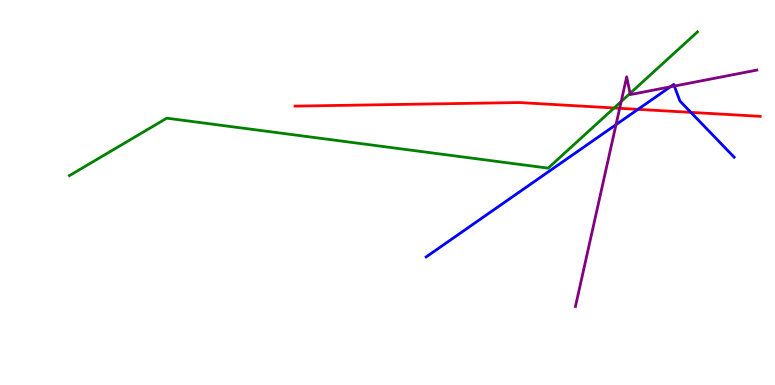[{'lines': ['blue', 'red'], 'intersections': [{'x': 8.23, 'y': 7.16}, {'x': 8.91, 'y': 7.08}]}, {'lines': ['green', 'red'], 'intersections': [{'x': 7.92, 'y': 7.2}]}, {'lines': ['purple', 'red'], 'intersections': [{'x': 8.0, 'y': 7.19}]}, {'lines': ['blue', 'green'], 'intersections': []}, {'lines': ['blue', 'purple'], 'intersections': [{'x': 7.95, 'y': 6.76}, {'x': 8.65, 'y': 7.74}, {'x': 8.7, 'y': 7.76}]}, {'lines': ['green', 'purple'], 'intersections': [{'x': 8.02, 'y': 7.36}, {'x': 8.13, 'y': 7.57}]}]